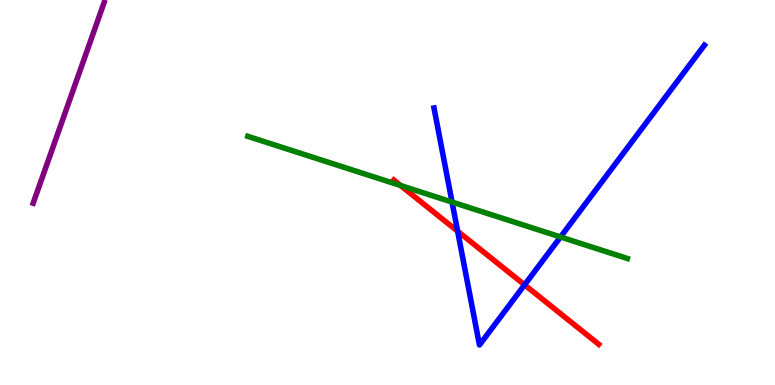[{'lines': ['blue', 'red'], 'intersections': [{'x': 5.91, 'y': 3.99}, {'x': 6.77, 'y': 2.6}]}, {'lines': ['green', 'red'], 'intersections': [{'x': 5.17, 'y': 5.18}]}, {'lines': ['purple', 'red'], 'intersections': []}, {'lines': ['blue', 'green'], 'intersections': [{'x': 5.83, 'y': 4.75}, {'x': 7.23, 'y': 3.84}]}, {'lines': ['blue', 'purple'], 'intersections': []}, {'lines': ['green', 'purple'], 'intersections': []}]